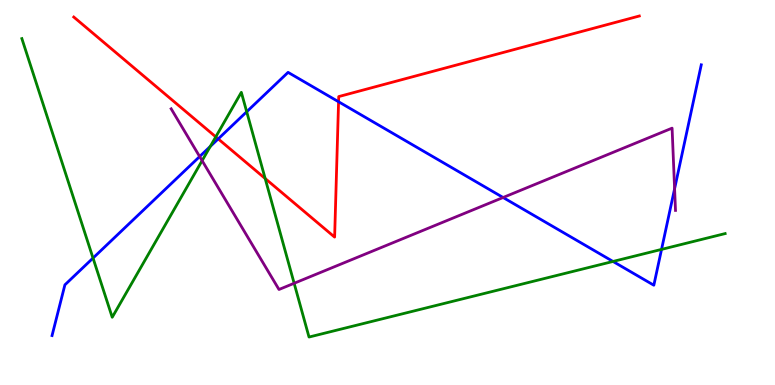[{'lines': ['blue', 'red'], 'intersections': [{'x': 2.82, 'y': 6.39}, {'x': 4.37, 'y': 7.36}]}, {'lines': ['green', 'red'], 'intersections': [{'x': 2.78, 'y': 6.45}, {'x': 3.42, 'y': 5.36}]}, {'lines': ['purple', 'red'], 'intersections': []}, {'lines': ['blue', 'green'], 'intersections': [{'x': 1.2, 'y': 3.3}, {'x': 2.71, 'y': 6.2}, {'x': 3.18, 'y': 7.1}, {'x': 7.91, 'y': 3.21}, {'x': 8.54, 'y': 3.52}]}, {'lines': ['blue', 'purple'], 'intersections': [{'x': 2.58, 'y': 5.93}, {'x': 6.49, 'y': 4.87}, {'x': 8.7, 'y': 5.1}]}, {'lines': ['green', 'purple'], 'intersections': [{'x': 2.61, 'y': 5.83}, {'x': 3.8, 'y': 2.64}]}]